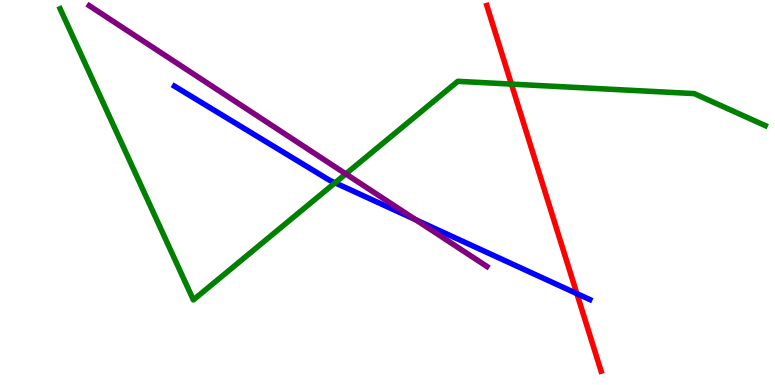[{'lines': ['blue', 'red'], 'intersections': [{'x': 7.44, 'y': 2.37}]}, {'lines': ['green', 'red'], 'intersections': [{'x': 6.6, 'y': 7.82}]}, {'lines': ['purple', 'red'], 'intersections': []}, {'lines': ['blue', 'green'], 'intersections': [{'x': 4.32, 'y': 5.25}]}, {'lines': ['blue', 'purple'], 'intersections': [{'x': 5.36, 'y': 4.29}]}, {'lines': ['green', 'purple'], 'intersections': [{'x': 4.46, 'y': 5.48}]}]